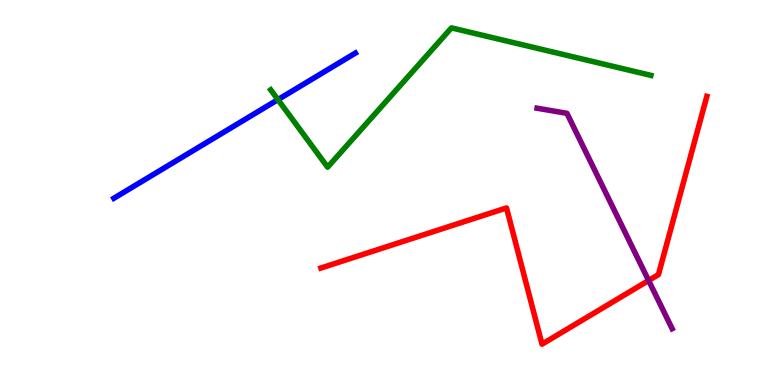[{'lines': ['blue', 'red'], 'intersections': []}, {'lines': ['green', 'red'], 'intersections': []}, {'lines': ['purple', 'red'], 'intersections': [{'x': 8.37, 'y': 2.71}]}, {'lines': ['blue', 'green'], 'intersections': [{'x': 3.59, 'y': 7.41}]}, {'lines': ['blue', 'purple'], 'intersections': []}, {'lines': ['green', 'purple'], 'intersections': []}]